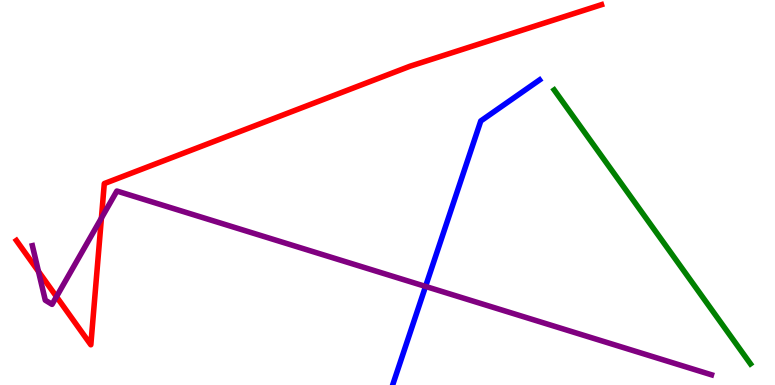[{'lines': ['blue', 'red'], 'intersections': []}, {'lines': ['green', 'red'], 'intersections': []}, {'lines': ['purple', 'red'], 'intersections': [{'x': 0.496, 'y': 2.95}, {'x': 0.729, 'y': 2.29}, {'x': 1.31, 'y': 4.34}]}, {'lines': ['blue', 'green'], 'intersections': []}, {'lines': ['blue', 'purple'], 'intersections': [{'x': 5.49, 'y': 2.56}]}, {'lines': ['green', 'purple'], 'intersections': []}]